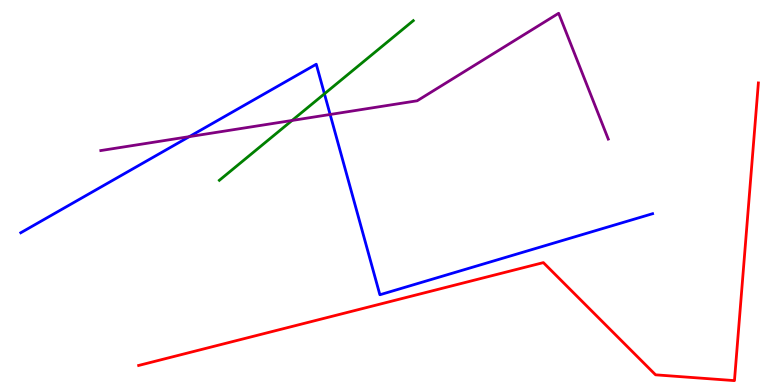[{'lines': ['blue', 'red'], 'intersections': []}, {'lines': ['green', 'red'], 'intersections': []}, {'lines': ['purple', 'red'], 'intersections': []}, {'lines': ['blue', 'green'], 'intersections': [{'x': 4.19, 'y': 7.56}]}, {'lines': ['blue', 'purple'], 'intersections': [{'x': 2.44, 'y': 6.45}, {'x': 4.26, 'y': 7.03}]}, {'lines': ['green', 'purple'], 'intersections': [{'x': 3.77, 'y': 6.87}]}]